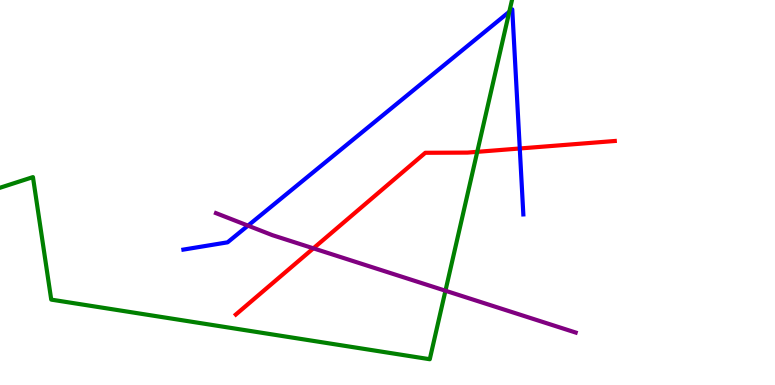[{'lines': ['blue', 'red'], 'intersections': [{'x': 6.71, 'y': 6.14}]}, {'lines': ['green', 'red'], 'intersections': [{'x': 6.16, 'y': 6.06}]}, {'lines': ['purple', 'red'], 'intersections': [{'x': 4.04, 'y': 3.55}]}, {'lines': ['blue', 'green'], 'intersections': [{'x': 6.57, 'y': 9.69}]}, {'lines': ['blue', 'purple'], 'intersections': [{'x': 3.2, 'y': 4.14}]}, {'lines': ['green', 'purple'], 'intersections': [{'x': 5.75, 'y': 2.45}]}]